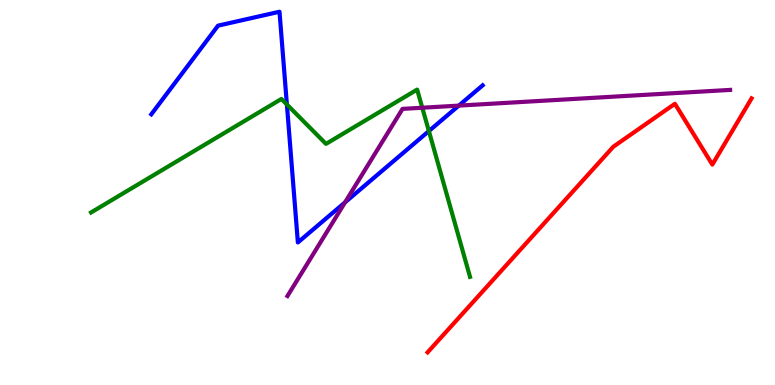[{'lines': ['blue', 'red'], 'intersections': []}, {'lines': ['green', 'red'], 'intersections': []}, {'lines': ['purple', 'red'], 'intersections': []}, {'lines': ['blue', 'green'], 'intersections': [{'x': 3.7, 'y': 7.29}, {'x': 5.53, 'y': 6.6}]}, {'lines': ['blue', 'purple'], 'intersections': [{'x': 4.45, 'y': 4.74}, {'x': 5.92, 'y': 7.26}]}, {'lines': ['green', 'purple'], 'intersections': [{'x': 5.45, 'y': 7.2}]}]